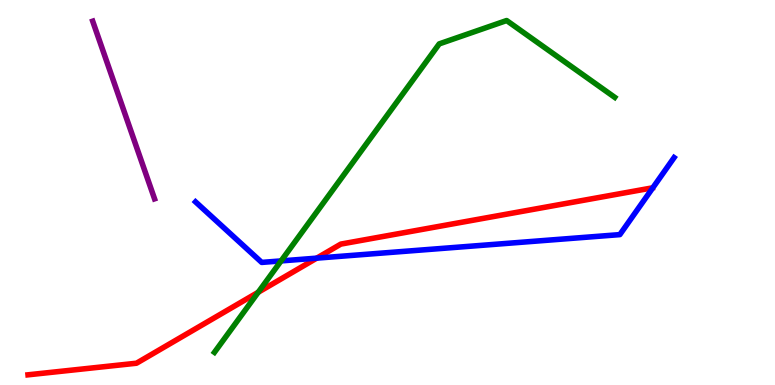[{'lines': ['blue', 'red'], 'intersections': [{'x': 4.09, 'y': 3.3}]}, {'lines': ['green', 'red'], 'intersections': [{'x': 3.33, 'y': 2.41}]}, {'lines': ['purple', 'red'], 'intersections': []}, {'lines': ['blue', 'green'], 'intersections': [{'x': 3.63, 'y': 3.22}]}, {'lines': ['blue', 'purple'], 'intersections': []}, {'lines': ['green', 'purple'], 'intersections': []}]